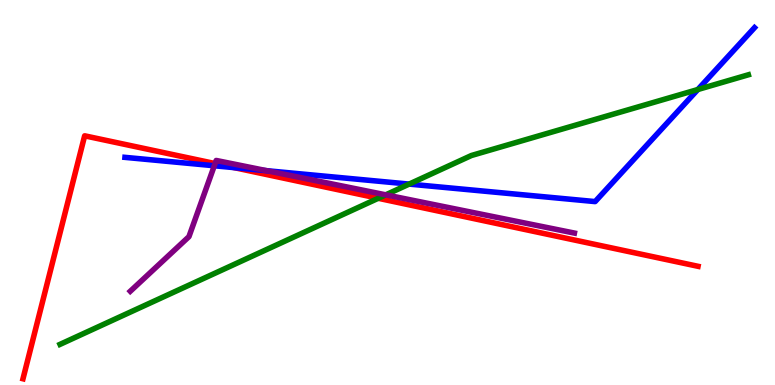[{'lines': ['blue', 'red'], 'intersections': [{'x': 3.02, 'y': 5.65}]}, {'lines': ['green', 'red'], 'intersections': [{'x': 4.88, 'y': 4.85}]}, {'lines': ['purple', 'red'], 'intersections': [{'x': 2.78, 'y': 5.75}]}, {'lines': ['blue', 'green'], 'intersections': [{'x': 5.28, 'y': 5.22}, {'x': 9.0, 'y': 7.67}]}, {'lines': ['blue', 'purple'], 'intersections': [{'x': 2.77, 'y': 5.69}, {'x': 3.44, 'y': 5.57}]}, {'lines': ['green', 'purple'], 'intersections': [{'x': 4.98, 'y': 4.94}]}]